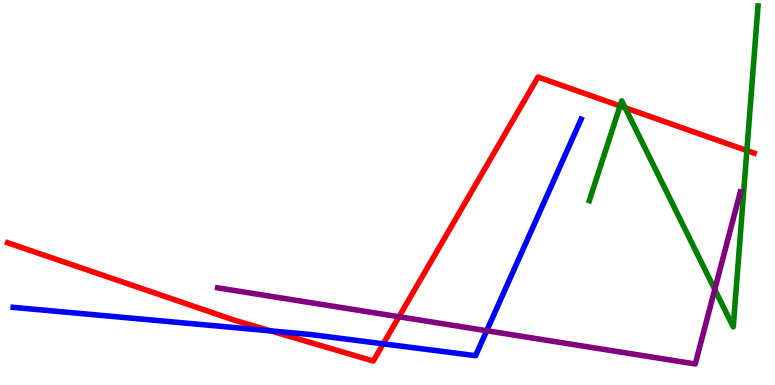[{'lines': ['blue', 'red'], 'intersections': [{'x': 3.49, 'y': 1.41}, {'x': 4.94, 'y': 1.07}]}, {'lines': ['green', 'red'], 'intersections': [{'x': 8.0, 'y': 7.25}, {'x': 8.07, 'y': 7.2}, {'x': 9.64, 'y': 6.09}]}, {'lines': ['purple', 'red'], 'intersections': [{'x': 5.15, 'y': 1.77}]}, {'lines': ['blue', 'green'], 'intersections': []}, {'lines': ['blue', 'purple'], 'intersections': [{'x': 6.28, 'y': 1.41}]}, {'lines': ['green', 'purple'], 'intersections': [{'x': 9.22, 'y': 2.48}]}]